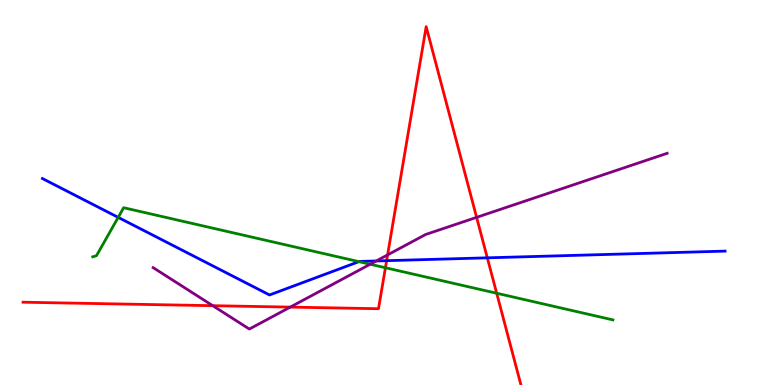[{'lines': ['blue', 'red'], 'intersections': [{'x': 4.99, 'y': 3.23}, {'x': 6.29, 'y': 3.3}]}, {'lines': ['green', 'red'], 'intersections': [{'x': 4.97, 'y': 3.05}, {'x': 6.41, 'y': 2.38}]}, {'lines': ['purple', 'red'], 'intersections': [{'x': 2.75, 'y': 2.06}, {'x': 3.75, 'y': 2.02}, {'x': 5.0, 'y': 3.38}, {'x': 6.15, 'y': 4.35}]}, {'lines': ['blue', 'green'], 'intersections': [{'x': 1.53, 'y': 4.35}, {'x': 4.63, 'y': 3.2}]}, {'lines': ['blue', 'purple'], 'intersections': [{'x': 4.86, 'y': 3.22}]}, {'lines': ['green', 'purple'], 'intersections': [{'x': 4.78, 'y': 3.14}]}]